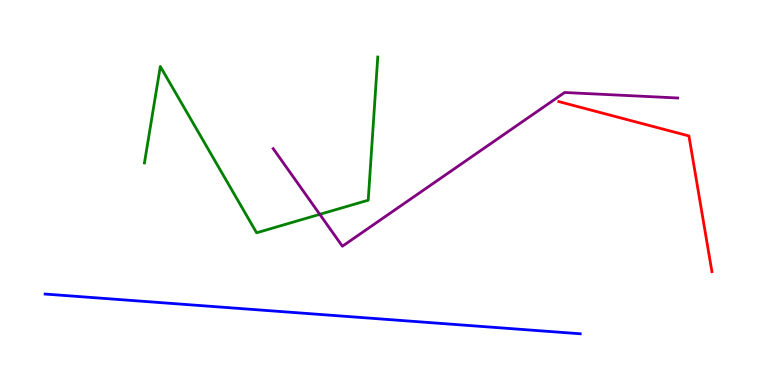[{'lines': ['blue', 'red'], 'intersections': []}, {'lines': ['green', 'red'], 'intersections': []}, {'lines': ['purple', 'red'], 'intersections': []}, {'lines': ['blue', 'green'], 'intersections': []}, {'lines': ['blue', 'purple'], 'intersections': []}, {'lines': ['green', 'purple'], 'intersections': [{'x': 4.13, 'y': 4.43}]}]